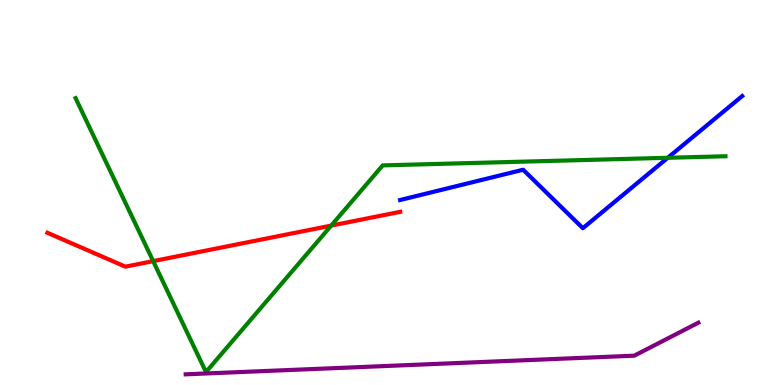[{'lines': ['blue', 'red'], 'intersections': []}, {'lines': ['green', 'red'], 'intersections': [{'x': 1.98, 'y': 3.22}, {'x': 4.27, 'y': 4.14}]}, {'lines': ['purple', 'red'], 'intersections': []}, {'lines': ['blue', 'green'], 'intersections': [{'x': 8.62, 'y': 5.9}]}, {'lines': ['blue', 'purple'], 'intersections': []}, {'lines': ['green', 'purple'], 'intersections': []}]